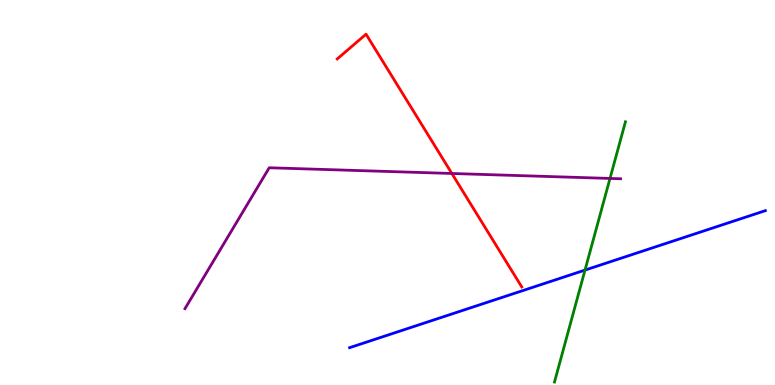[{'lines': ['blue', 'red'], 'intersections': []}, {'lines': ['green', 'red'], 'intersections': []}, {'lines': ['purple', 'red'], 'intersections': [{'x': 5.83, 'y': 5.49}]}, {'lines': ['blue', 'green'], 'intersections': [{'x': 7.55, 'y': 2.98}]}, {'lines': ['blue', 'purple'], 'intersections': []}, {'lines': ['green', 'purple'], 'intersections': [{'x': 7.87, 'y': 5.37}]}]